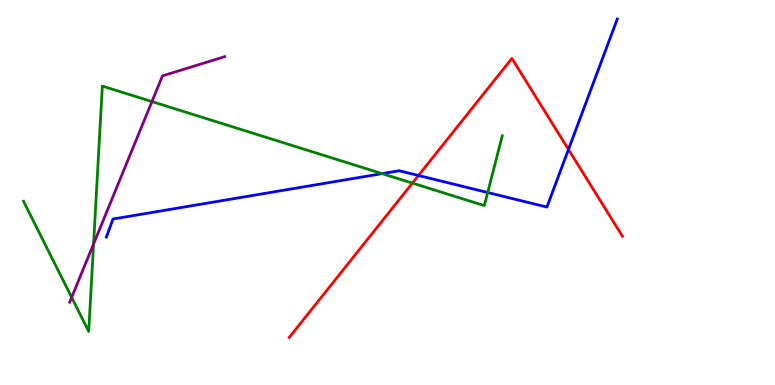[{'lines': ['blue', 'red'], 'intersections': [{'x': 5.4, 'y': 5.44}, {'x': 7.34, 'y': 6.12}]}, {'lines': ['green', 'red'], 'intersections': [{'x': 5.32, 'y': 5.24}]}, {'lines': ['purple', 'red'], 'intersections': []}, {'lines': ['blue', 'green'], 'intersections': [{'x': 4.93, 'y': 5.49}, {'x': 6.29, 'y': 5.0}]}, {'lines': ['blue', 'purple'], 'intersections': []}, {'lines': ['green', 'purple'], 'intersections': [{'x': 0.925, 'y': 2.28}, {'x': 1.21, 'y': 3.66}, {'x': 1.96, 'y': 7.36}]}]